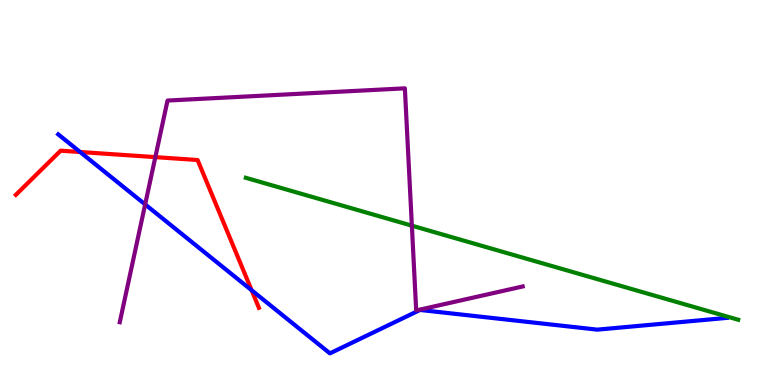[{'lines': ['blue', 'red'], 'intersections': [{'x': 1.03, 'y': 6.05}, {'x': 3.25, 'y': 2.46}]}, {'lines': ['green', 'red'], 'intersections': []}, {'lines': ['purple', 'red'], 'intersections': [{'x': 2.0, 'y': 5.92}]}, {'lines': ['blue', 'green'], 'intersections': []}, {'lines': ['blue', 'purple'], 'intersections': [{'x': 1.87, 'y': 4.69}]}, {'lines': ['green', 'purple'], 'intersections': [{'x': 5.31, 'y': 4.14}]}]